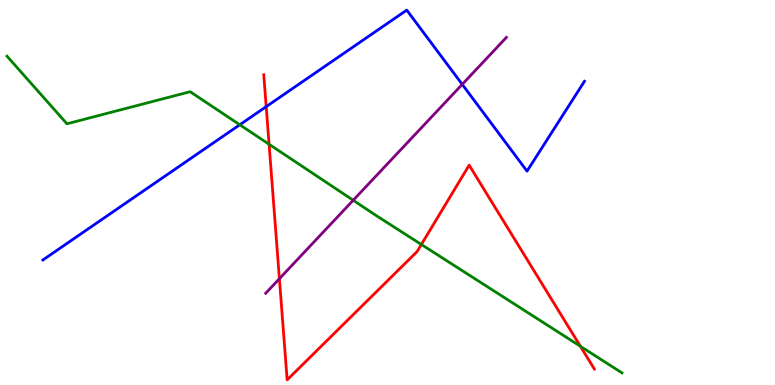[{'lines': ['blue', 'red'], 'intersections': [{'x': 3.43, 'y': 7.23}]}, {'lines': ['green', 'red'], 'intersections': [{'x': 3.47, 'y': 6.25}, {'x': 5.44, 'y': 3.65}, {'x': 7.49, 'y': 1.01}]}, {'lines': ['purple', 'red'], 'intersections': [{'x': 3.61, 'y': 2.76}]}, {'lines': ['blue', 'green'], 'intersections': [{'x': 3.09, 'y': 6.76}]}, {'lines': ['blue', 'purple'], 'intersections': [{'x': 5.96, 'y': 7.81}]}, {'lines': ['green', 'purple'], 'intersections': [{'x': 4.56, 'y': 4.8}]}]